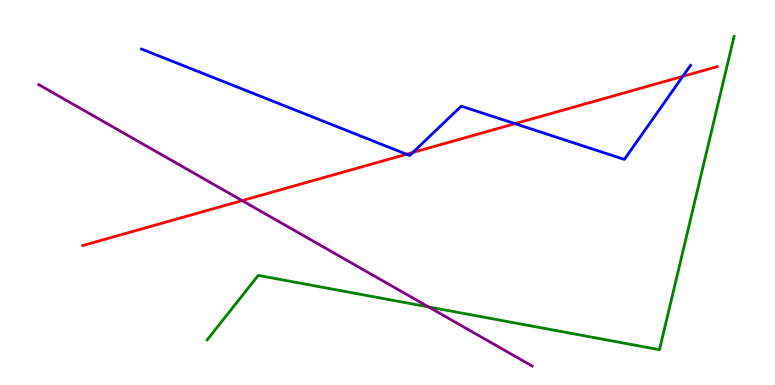[{'lines': ['blue', 'red'], 'intersections': [{'x': 5.25, 'y': 5.99}, {'x': 5.33, 'y': 6.04}, {'x': 6.64, 'y': 6.79}, {'x': 8.81, 'y': 8.02}]}, {'lines': ['green', 'red'], 'intersections': []}, {'lines': ['purple', 'red'], 'intersections': [{'x': 3.12, 'y': 4.79}]}, {'lines': ['blue', 'green'], 'intersections': []}, {'lines': ['blue', 'purple'], 'intersections': []}, {'lines': ['green', 'purple'], 'intersections': [{'x': 5.53, 'y': 2.03}]}]